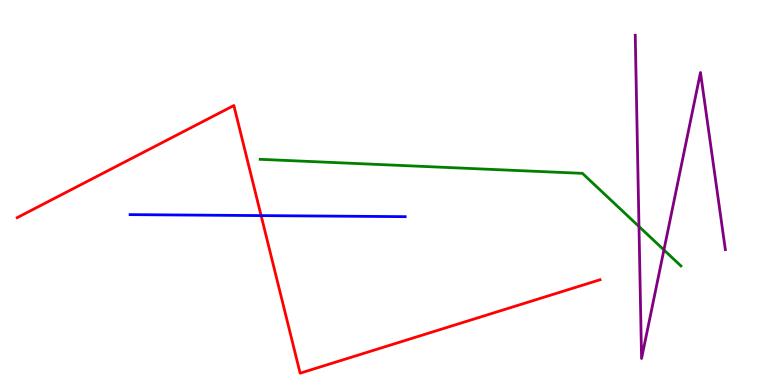[{'lines': ['blue', 'red'], 'intersections': [{'x': 3.37, 'y': 4.4}]}, {'lines': ['green', 'red'], 'intersections': []}, {'lines': ['purple', 'red'], 'intersections': []}, {'lines': ['blue', 'green'], 'intersections': []}, {'lines': ['blue', 'purple'], 'intersections': []}, {'lines': ['green', 'purple'], 'intersections': [{'x': 8.24, 'y': 4.12}, {'x': 8.57, 'y': 3.51}]}]